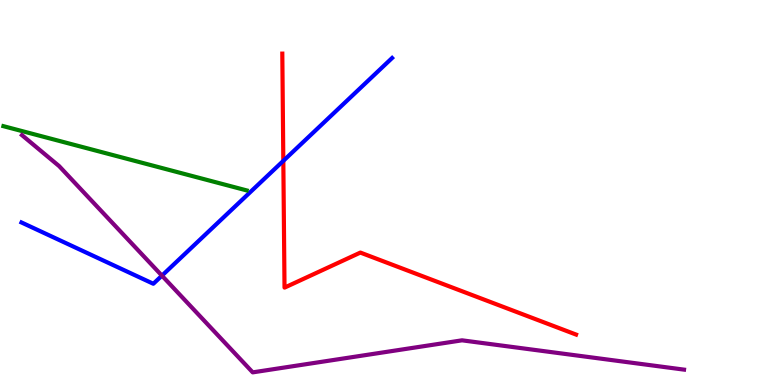[{'lines': ['blue', 'red'], 'intersections': [{'x': 3.66, 'y': 5.82}]}, {'lines': ['green', 'red'], 'intersections': []}, {'lines': ['purple', 'red'], 'intersections': []}, {'lines': ['blue', 'green'], 'intersections': []}, {'lines': ['blue', 'purple'], 'intersections': [{'x': 2.09, 'y': 2.84}]}, {'lines': ['green', 'purple'], 'intersections': []}]